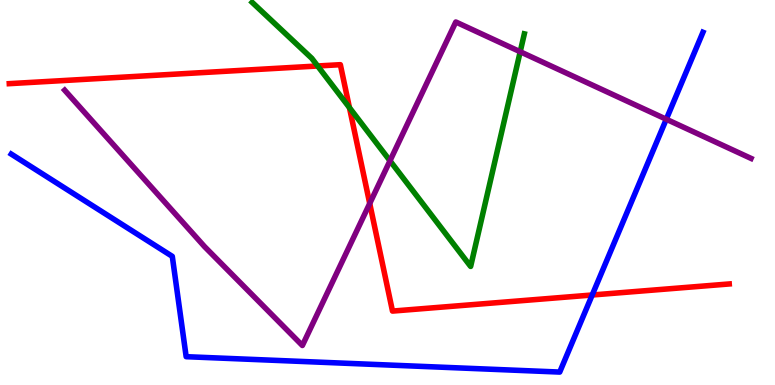[{'lines': ['blue', 'red'], 'intersections': [{'x': 7.64, 'y': 2.34}]}, {'lines': ['green', 'red'], 'intersections': [{'x': 4.1, 'y': 8.29}, {'x': 4.51, 'y': 7.2}]}, {'lines': ['purple', 'red'], 'intersections': [{'x': 4.77, 'y': 4.71}]}, {'lines': ['blue', 'green'], 'intersections': []}, {'lines': ['blue', 'purple'], 'intersections': [{'x': 8.6, 'y': 6.9}]}, {'lines': ['green', 'purple'], 'intersections': [{'x': 5.03, 'y': 5.82}, {'x': 6.71, 'y': 8.66}]}]